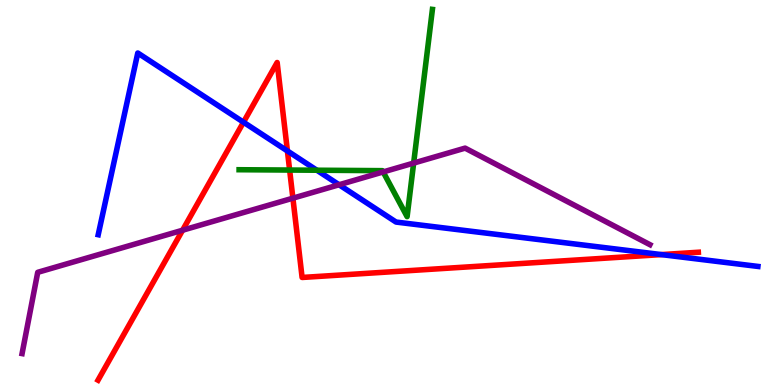[{'lines': ['blue', 'red'], 'intersections': [{'x': 3.14, 'y': 6.83}, {'x': 3.71, 'y': 6.08}, {'x': 8.53, 'y': 3.39}]}, {'lines': ['green', 'red'], 'intersections': [{'x': 3.74, 'y': 5.58}]}, {'lines': ['purple', 'red'], 'intersections': [{'x': 2.36, 'y': 4.02}, {'x': 3.78, 'y': 4.85}]}, {'lines': ['blue', 'green'], 'intersections': [{'x': 4.09, 'y': 5.58}]}, {'lines': ['blue', 'purple'], 'intersections': [{'x': 4.38, 'y': 5.2}]}, {'lines': ['green', 'purple'], 'intersections': [{'x': 4.94, 'y': 5.53}, {'x': 5.34, 'y': 5.76}]}]